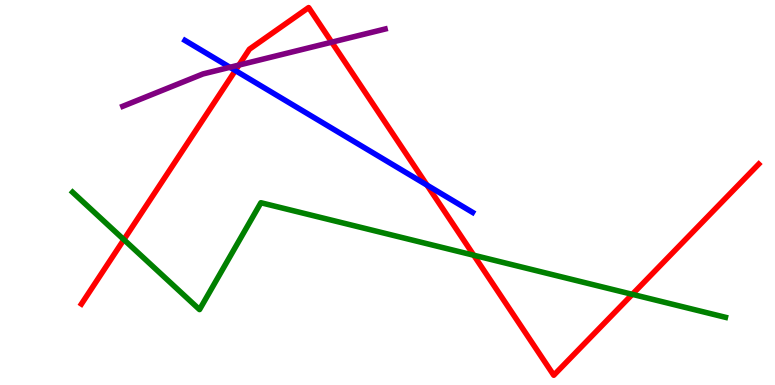[{'lines': ['blue', 'red'], 'intersections': [{'x': 3.04, 'y': 8.17}, {'x': 5.51, 'y': 5.19}]}, {'lines': ['green', 'red'], 'intersections': [{'x': 1.6, 'y': 3.78}, {'x': 6.11, 'y': 3.37}, {'x': 8.16, 'y': 2.36}]}, {'lines': ['purple', 'red'], 'intersections': [{'x': 3.08, 'y': 8.31}, {'x': 4.28, 'y': 8.9}]}, {'lines': ['blue', 'green'], 'intersections': []}, {'lines': ['blue', 'purple'], 'intersections': [{'x': 2.97, 'y': 8.25}]}, {'lines': ['green', 'purple'], 'intersections': []}]